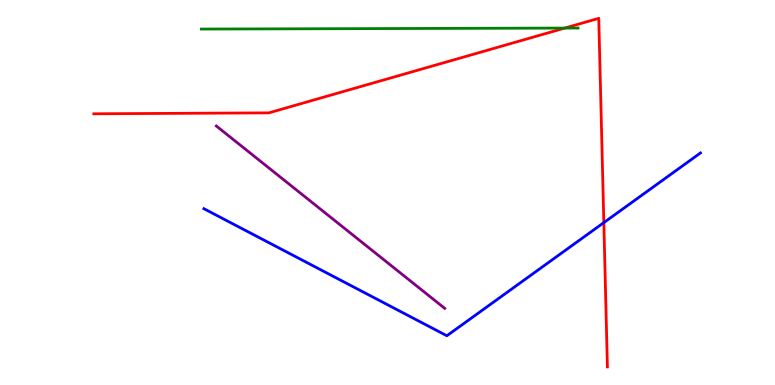[{'lines': ['blue', 'red'], 'intersections': [{'x': 7.79, 'y': 4.22}]}, {'lines': ['green', 'red'], 'intersections': [{'x': 7.29, 'y': 9.27}]}, {'lines': ['purple', 'red'], 'intersections': []}, {'lines': ['blue', 'green'], 'intersections': []}, {'lines': ['blue', 'purple'], 'intersections': []}, {'lines': ['green', 'purple'], 'intersections': []}]